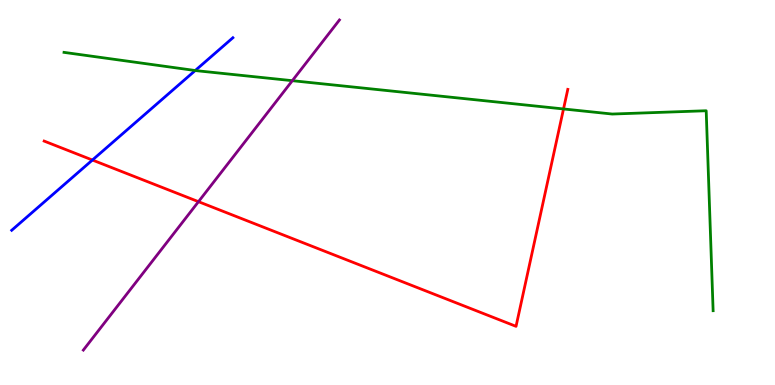[{'lines': ['blue', 'red'], 'intersections': [{'x': 1.19, 'y': 5.84}]}, {'lines': ['green', 'red'], 'intersections': [{'x': 7.27, 'y': 7.17}]}, {'lines': ['purple', 'red'], 'intersections': [{'x': 2.56, 'y': 4.76}]}, {'lines': ['blue', 'green'], 'intersections': [{'x': 2.52, 'y': 8.17}]}, {'lines': ['blue', 'purple'], 'intersections': []}, {'lines': ['green', 'purple'], 'intersections': [{'x': 3.77, 'y': 7.9}]}]